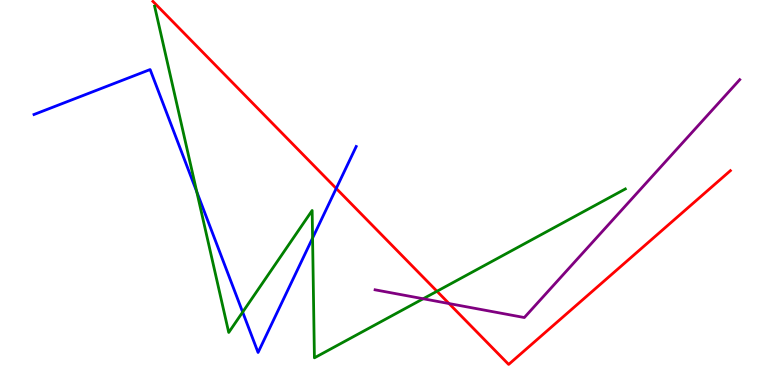[{'lines': ['blue', 'red'], 'intersections': [{'x': 4.34, 'y': 5.11}]}, {'lines': ['green', 'red'], 'intersections': [{'x': 5.64, 'y': 2.43}]}, {'lines': ['purple', 'red'], 'intersections': [{'x': 5.79, 'y': 2.12}]}, {'lines': ['blue', 'green'], 'intersections': [{'x': 2.54, 'y': 5.02}, {'x': 3.13, 'y': 1.89}, {'x': 4.03, 'y': 3.82}]}, {'lines': ['blue', 'purple'], 'intersections': []}, {'lines': ['green', 'purple'], 'intersections': [{'x': 5.46, 'y': 2.24}]}]